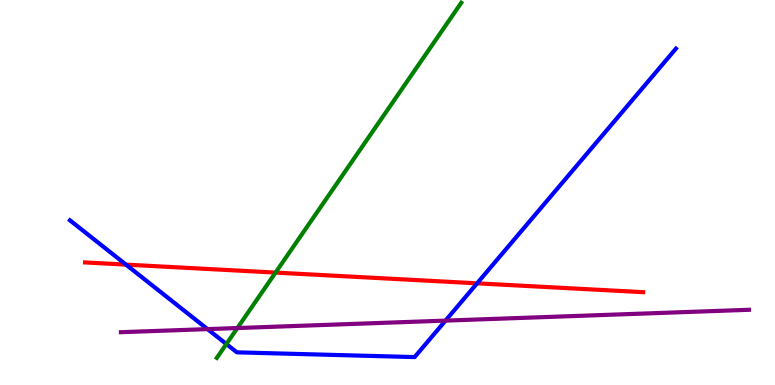[{'lines': ['blue', 'red'], 'intersections': [{'x': 1.63, 'y': 3.13}, {'x': 6.16, 'y': 2.64}]}, {'lines': ['green', 'red'], 'intersections': [{'x': 3.56, 'y': 2.92}]}, {'lines': ['purple', 'red'], 'intersections': []}, {'lines': ['blue', 'green'], 'intersections': [{'x': 2.92, 'y': 1.06}]}, {'lines': ['blue', 'purple'], 'intersections': [{'x': 2.68, 'y': 1.45}, {'x': 5.75, 'y': 1.67}]}, {'lines': ['green', 'purple'], 'intersections': [{'x': 3.06, 'y': 1.48}]}]